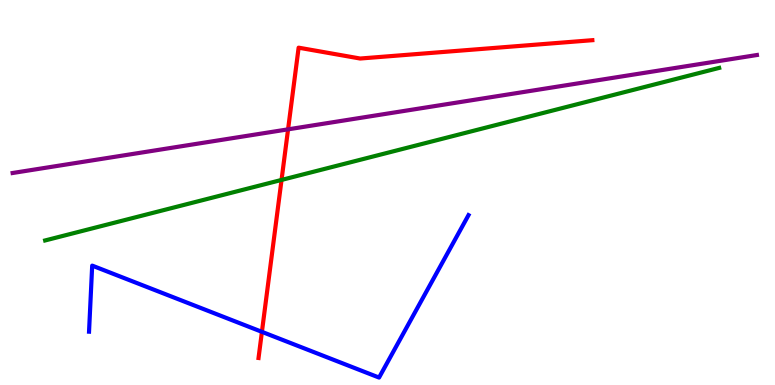[{'lines': ['blue', 'red'], 'intersections': [{'x': 3.38, 'y': 1.38}]}, {'lines': ['green', 'red'], 'intersections': [{'x': 3.63, 'y': 5.33}]}, {'lines': ['purple', 'red'], 'intersections': [{'x': 3.72, 'y': 6.64}]}, {'lines': ['blue', 'green'], 'intersections': []}, {'lines': ['blue', 'purple'], 'intersections': []}, {'lines': ['green', 'purple'], 'intersections': []}]